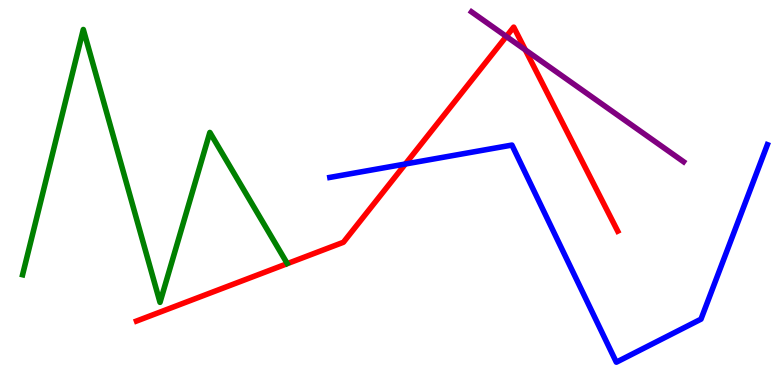[{'lines': ['blue', 'red'], 'intersections': [{'x': 5.23, 'y': 5.74}]}, {'lines': ['green', 'red'], 'intersections': []}, {'lines': ['purple', 'red'], 'intersections': [{'x': 6.53, 'y': 9.05}, {'x': 6.78, 'y': 8.7}]}, {'lines': ['blue', 'green'], 'intersections': []}, {'lines': ['blue', 'purple'], 'intersections': []}, {'lines': ['green', 'purple'], 'intersections': []}]